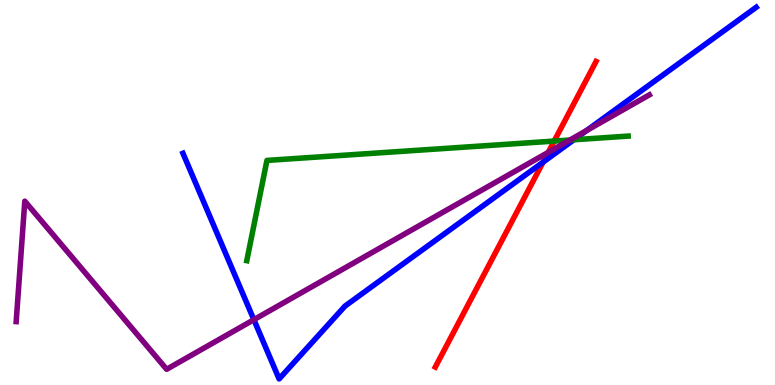[{'lines': ['blue', 'red'], 'intersections': [{'x': 7.01, 'y': 5.79}]}, {'lines': ['green', 'red'], 'intersections': [{'x': 7.15, 'y': 6.34}]}, {'lines': ['purple', 'red'], 'intersections': [{'x': 7.07, 'y': 6.04}]}, {'lines': ['blue', 'green'], 'intersections': [{'x': 7.41, 'y': 6.37}]}, {'lines': ['blue', 'purple'], 'intersections': [{'x': 3.28, 'y': 1.7}, {'x': 7.57, 'y': 6.61}]}, {'lines': ['green', 'purple'], 'intersections': [{'x': 7.35, 'y': 6.36}]}]